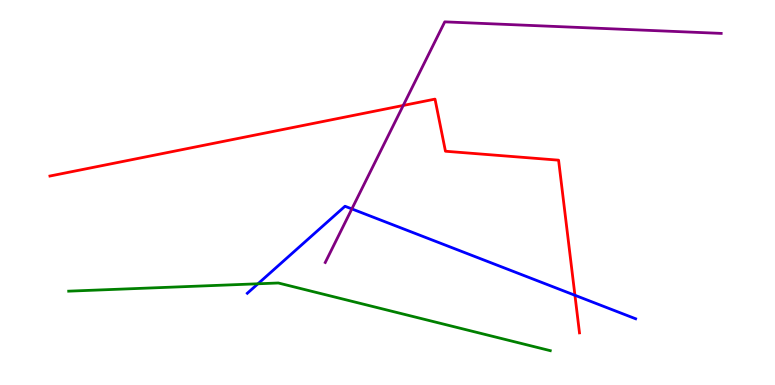[{'lines': ['blue', 'red'], 'intersections': [{'x': 7.42, 'y': 2.33}]}, {'lines': ['green', 'red'], 'intersections': []}, {'lines': ['purple', 'red'], 'intersections': [{'x': 5.2, 'y': 7.26}]}, {'lines': ['blue', 'green'], 'intersections': [{'x': 3.33, 'y': 2.63}]}, {'lines': ['blue', 'purple'], 'intersections': [{'x': 4.54, 'y': 4.57}]}, {'lines': ['green', 'purple'], 'intersections': []}]